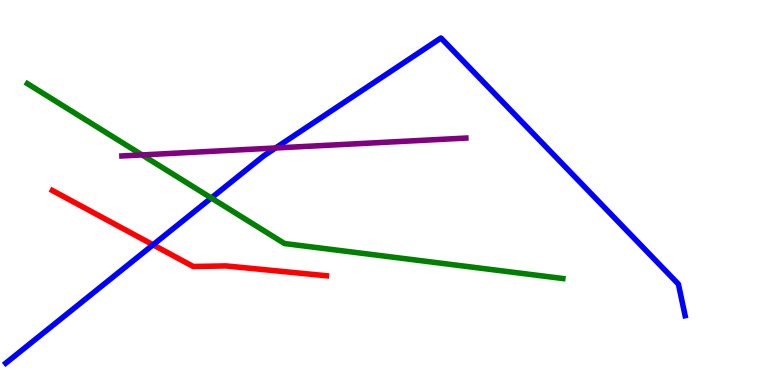[{'lines': ['blue', 'red'], 'intersections': [{'x': 1.97, 'y': 3.64}]}, {'lines': ['green', 'red'], 'intersections': []}, {'lines': ['purple', 'red'], 'intersections': []}, {'lines': ['blue', 'green'], 'intersections': [{'x': 2.73, 'y': 4.86}]}, {'lines': ['blue', 'purple'], 'intersections': [{'x': 3.56, 'y': 6.16}]}, {'lines': ['green', 'purple'], 'intersections': [{'x': 1.83, 'y': 5.98}]}]